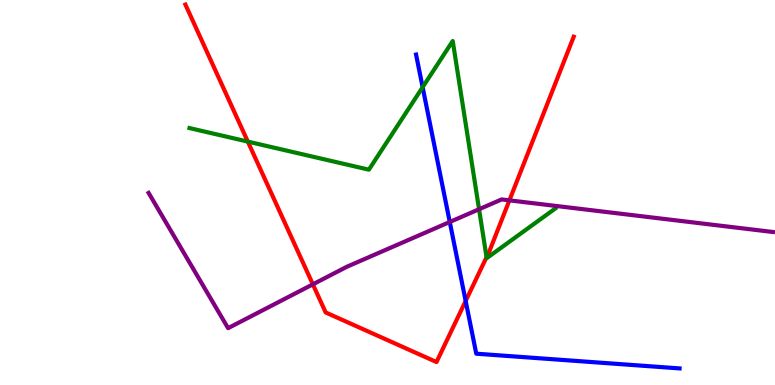[{'lines': ['blue', 'red'], 'intersections': [{'x': 6.01, 'y': 2.18}]}, {'lines': ['green', 'red'], 'intersections': [{'x': 3.2, 'y': 6.32}, {'x': 6.28, 'y': 3.32}]}, {'lines': ['purple', 'red'], 'intersections': [{'x': 4.04, 'y': 2.61}, {'x': 6.57, 'y': 4.8}]}, {'lines': ['blue', 'green'], 'intersections': [{'x': 5.45, 'y': 7.73}]}, {'lines': ['blue', 'purple'], 'intersections': [{'x': 5.8, 'y': 4.23}]}, {'lines': ['green', 'purple'], 'intersections': [{'x': 6.18, 'y': 4.57}]}]